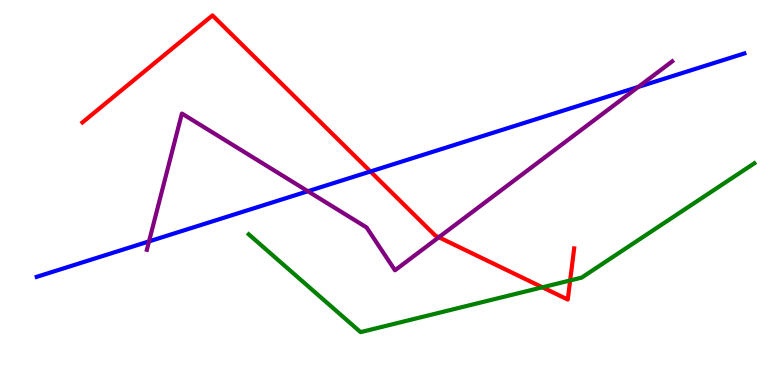[{'lines': ['blue', 'red'], 'intersections': [{'x': 4.78, 'y': 5.55}]}, {'lines': ['green', 'red'], 'intersections': [{'x': 7.0, 'y': 2.54}, {'x': 7.36, 'y': 2.72}]}, {'lines': ['purple', 'red'], 'intersections': [{'x': 5.66, 'y': 3.84}]}, {'lines': ['blue', 'green'], 'intersections': []}, {'lines': ['blue', 'purple'], 'intersections': [{'x': 1.92, 'y': 3.73}, {'x': 3.97, 'y': 5.03}, {'x': 8.24, 'y': 7.74}]}, {'lines': ['green', 'purple'], 'intersections': []}]